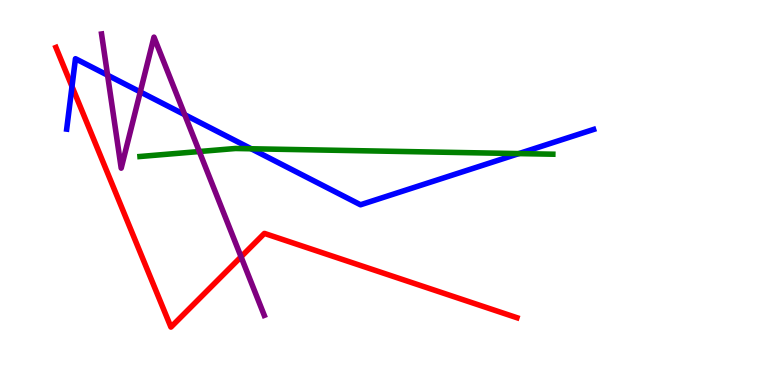[{'lines': ['blue', 'red'], 'intersections': [{'x': 0.929, 'y': 7.75}]}, {'lines': ['green', 'red'], 'intersections': []}, {'lines': ['purple', 'red'], 'intersections': [{'x': 3.11, 'y': 3.33}]}, {'lines': ['blue', 'green'], 'intersections': [{'x': 3.24, 'y': 6.14}, {'x': 6.7, 'y': 6.01}]}, {'lines': ['blue', 'purple'], 'intersections': [{'x': 1.39, 'y': 8.05}, {'x': 1.81, 'y': 7.61}, {'x': 2.38, 'y': 7.02}]}, {'lines': ['green', 'purple'], 'intersections': [{'x': 2.57, 'y': 6.06}]}]